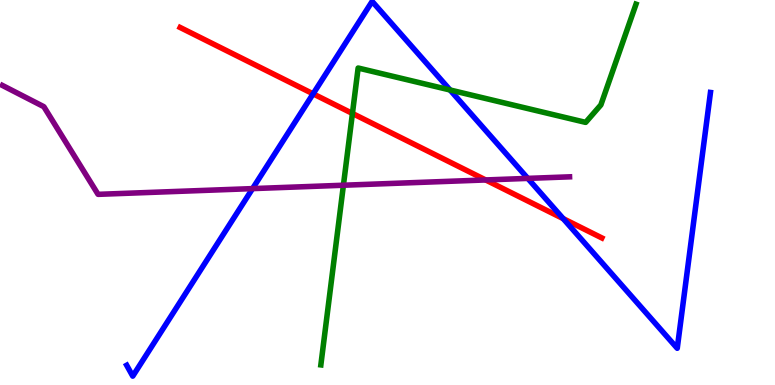[{'lines': ['blue', 'red'], 'intersections': [{'x': 4.04, 'y': 7.56}, {'x': 7.27, 'y': 4.32}]}, {'lines': ['green', 'red'], 'intersections': [{'x': 4.55, 'y': 7.05}]}, {'lines': ['purple', 'red'], 'intersections': [{'x': 6.27, 'y': 5.33}]}, {'lines': ['blue', 'green'], 'intersections': [{'x': 5.81, 'y': 7.66}]}, {'lines': ['blue', 'purple'], 'intersections': [{'x': 3.26, 'y': 5.1}, {'x': 6.81, 'y': 5.37}]}, {'lines': ['green', 'purple'], 'intersections': [{'x': 4.43, 'y': 5.19}]}]